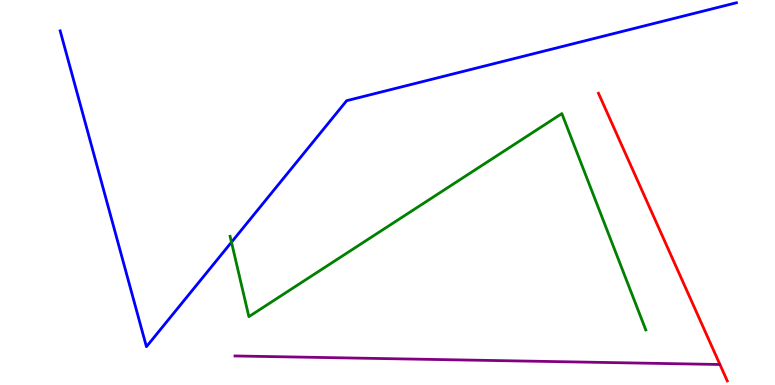[{'lines': ['blue', 'red'], 'intersections': []}, {'lines': ['green', 'red'], 'intersections': []}, {'lines': ['purple', 'red'], 'intersections': []}, {'lines': ['blue', 'green'], 'intersections': [{'x': 2.99, 'y': 3.71}]}, {'lines': ['blue', 'purple'], 'intersections': []}, {'lines': ['green', 'purple'], 'intersections': []}]